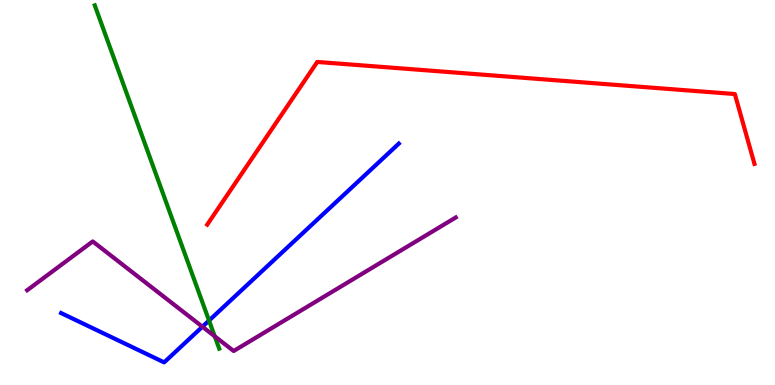[{'lines': ['blue', 'red'], 'intersections': []}, {'lines': ['green', 'red'], 'intersections': []}, {'lines': ['purple', 'red'], 'intersections': []}, {'lines': ['blue', 'green'], 'intersections': [{'x': 2.7, 'y': 1.67}]}, {'lines': ['blue', 'purple'], 'intersections': [{'x': 2.61, 'y': 1.51}]}, {'lines': ['green', 'purple'], 'intersections': [{'x': 2.77, 'y': 1.27}]}]